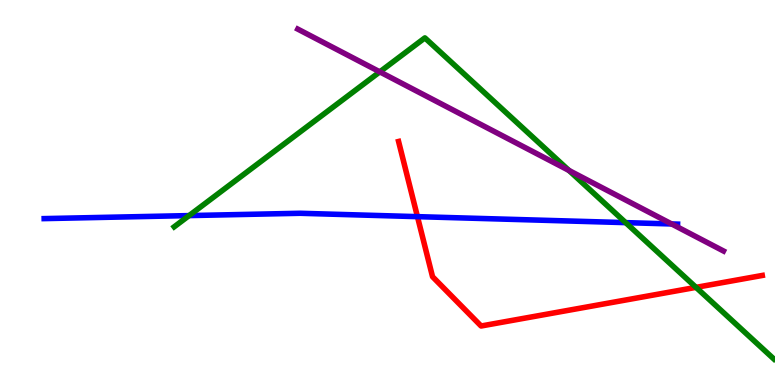[{'lines': ['blue', 'red'], 'intersections': [{'x': 5.39, 'y': 4.37}]}, {'lines': ['green', 'red'], 'intersections': [{'x': 8.98, 'y': 2.54}]}, {'lines': ['purple', 'red'], 'intersections': []}, {'lines': ['blue', 'green'], 'intersections': [{'x': 2.44, 'y': 4.4}, {'x': 8.07, 'y': 4.22}]}, {'lines': ['blue', 'purple'], 'intersections': [{'x': 8.67, 'y': 4.18}]}, {'lines': ['green', 'purple'], 'intersections': [{'x': 4.9, 'y': 8.13}, {'x': 7.34, 'y': 5.57}]}]